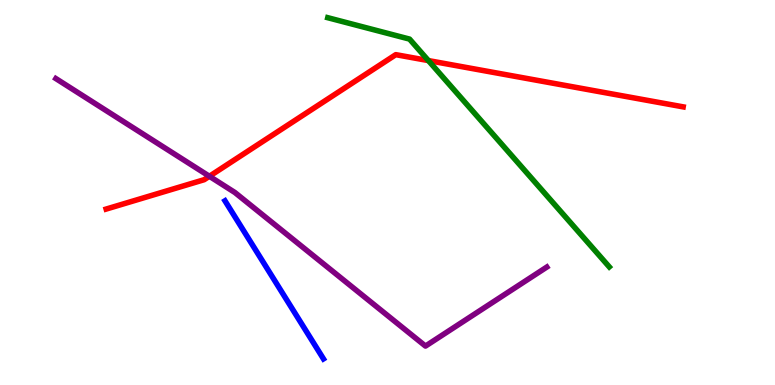[{'lines': ['blue', 'red'], 'intersections': []}, {'lines': ['green', 'red'], 'intersections': [{'x': 5.53, 'y': 8.43}]}, {'lines': ['purple', 'red'], 'intersections': [{'x': 2.7, 'y': 5.42}]}, {'lines': ['blue', 'green'], 'intersections': []}, {'lines': ['blue', 'purple'], 'intersections': []}, {'lines': ['green', 'purple'], 'intersections': []}]